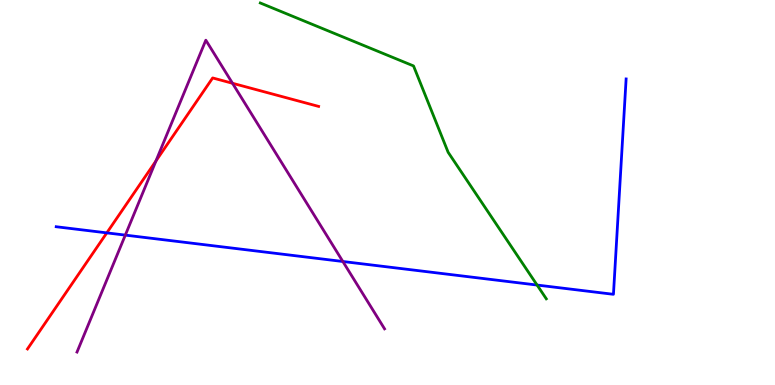[{'lines': ['blue', 'red'], 'intersections': [{'x': 1.38, 'y': 3.95}]}, {'lines': ['green', 'red'], 'intersections': []}, {'lines': ['purple', 'red'], 'intersections': [{'x': 2.01, 'y': 5.82}, {'x': 3.0, 'y': 7.84}]}, {'lines': ['blue', 'green'], 'intersections': [{'x': 6.93, 'y': 2.6}]}, {'lines': ['blue', 'purple'], 'intersections': [{'x': 1.62, 'y': 3.89}, {'x': 4.42, 'y': 3.21}]}, {'lines': ['green', 'purple'], 'intersections': []}]